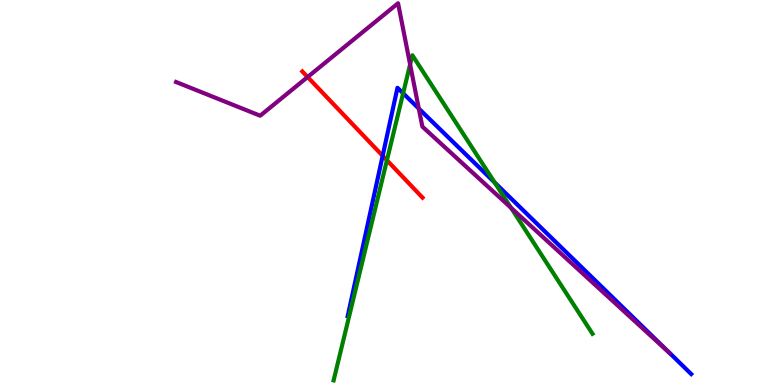[{'lines': ['blue', 'red'], 'intersections': [{'x': 4.94, 'y': 5.95}]}, {'lines': ['green', 'red'], 'intersections': [{'x': 4.99, 'y': 5.84}]}, {'lines': ['purple', 'red'], 'intersections': [{'x': 3.97, 'y': 8.0}]}, {'lines': ['blue', 'green'], 'intersections': [{'x': 5.2, 'y': 7.58}, {'x': 6.38, 'y': 5.26}]}, {'lines': ['blue', 'purple'], 'intersections': [{'x': 5.4, 'y': 7.18}]}, {'lines': ['green', 'purple'], 'intersections': [{'x': 5.29, 'y': 8.33}, {'x': 6.59, 'y': 4.6}]}]